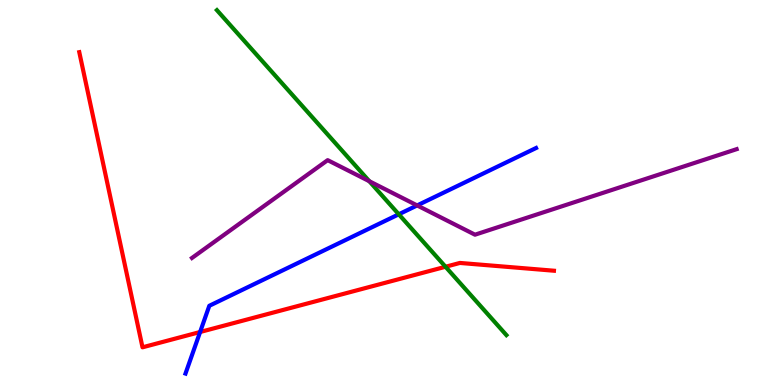[{'lines': ['blue', 'red'], 'intersections': [{'x': 2.58, 'y': 1.38}]}, {'lines': ['green', 'red'], 'intersections': [{'x': 5.75, 'y': 3.07}]}, {'lines': ['purple', 'red'], 'intersections': []}, {'lines': ['blue', 'green'], 'intersections': [{'x': 5.15, 'y': 4.43}]}, {'lines': ['blue', 'purple'], 'intersections': [{'x': 5.38, 'y': 4.66}]}, {'lines': ['green', 'purple'], 'intersections': [{'x': 4.77, 'y': 5.29}]}]